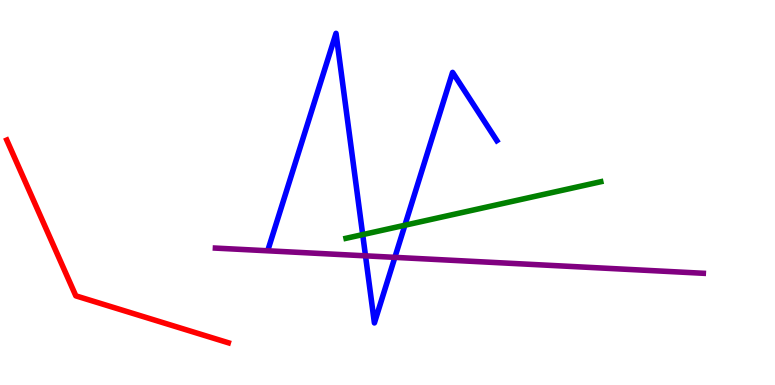[{'lines': ['blue', 'red'], 'intersections': []}, {'lines': ['green', 'red'], 'intersections': []}, {'lines': ['purple', 'red'], 'intersections': []}, {'lines': ['blue', 'green'], 'intersections': [{'x': 4.68, 'y': 3.91}, {'x': 5.22, 'y': 4.15}]}, {'lines': ['blue', 'purple'], 'intersections': [{'x': 4.72, 'y': 3.35}, {'x': 5.1, 'y': 3.32}]}, {'lines': ['green', 'purple'], 'intersections': []}]